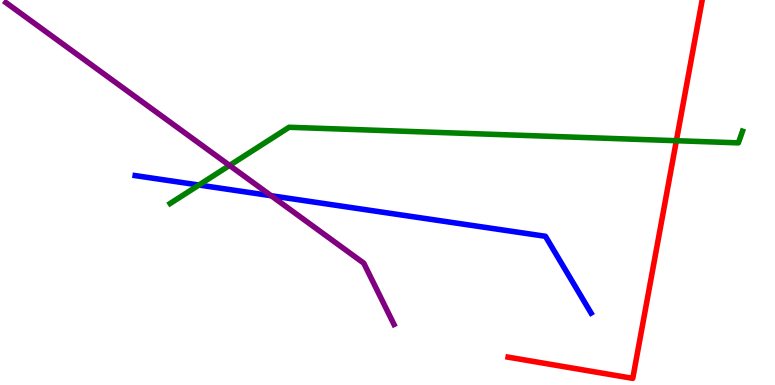[{'lines': ['blue', 'red'], 'intersections': []}, {'lines': ['green', 'red'], 'intersections': [{'x': 8.73, 'y': 6.35}]}, {'lines': ['purple', 'red'], 'intersections': []}, {'lines': ['blue', 'green'], 'intersections': [{'x': 2.57, 'y': 5.19}]}, {'lines': ['blue', 'purple'], 'intersections': [{'x': 3.5, 'y': 4.92}]}, {'lines': ['green', 'purple'], 'intersections': [{'x': 2.96, 'y': 5.7}]}]